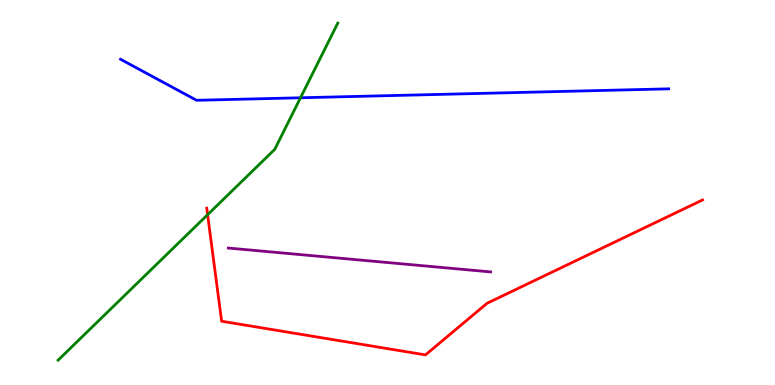[{'lines': ['blue', 'red'], 'intersections': []}, {'lines': ['green', 'red'], 'intersections': [{'x': 2.68, 'y': 4.42}]}, {'lines': ['purple', 'red'], 'intersections': []}, {'lines': ['blue', 'green'], 'intersections': [{'x': 3.88, 'y': 7.46}]}, {'lines': ['blue', 'purple'], 'intersections': []}, {'lines': ['green', 'purple'], 'intersections': []}]